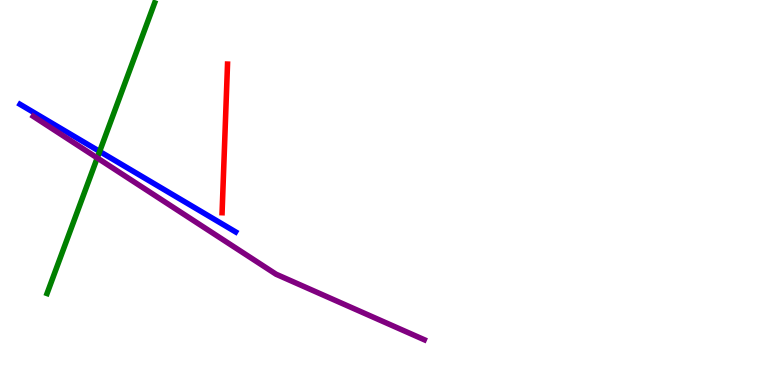[{'lines': ['blue', 'red'], 'intersections': []}, {'lines': ['green', 'red'], 'intersections': []}, {'lines': ['purple', 'red'], 'intersections': []}, {'lines': ['blue', 'green'], 'intersections': [{'x': 1.29, 'y': 6.07}]}, {'lines': ['blue', 'purple'], 'intersections': []}, {'lines': ['green', 'purple'], 'intersections': [{'x': 1.25, 'y': 5.9}]}]